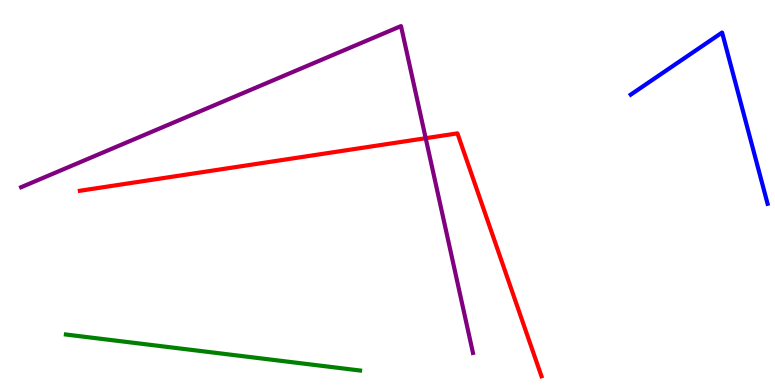[{'lines': ['blue', 'red'], 'intersections': []}, {'lines': ['green', 'red'], 'intersections': []}, {'lines': ['purple', 'red'], 'intersections': [{'x': 5.49, 'y': 6.41}]}, {'lines': ['blue', 'green'], 'intersections': []}, {'lines': ['blue', 'purple'], 'intersections': []}, {'lines': ['green', 'purple'], 'intersections': []}]